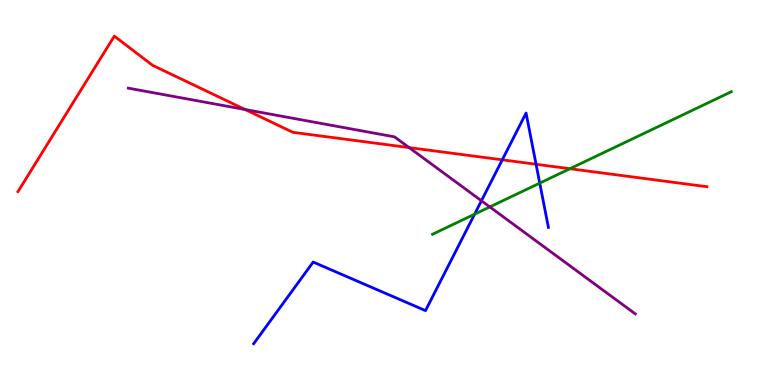[{'lines': ['blue', 'red'], 'intersections': [{'x': 6.48, 'y': 5.85}, {'x': 6.92, 'y': 5.73}]}, {'lines': ['green', 'red'], 'intersections': [{'x': 7.35, 'y': 5.62}]}, {'lines': ['purple', 'red'], 'intersections': [{'x': 3.16, 'y': 7.16}, {'x': 5.28, 'y': 6.17}]}, {'lines': ['blue', 'green'], 'intersections': [{'x': 6.12, 'y': 4.44}, {'x': 6.96, 'y': 5.24}]}, {'lines': ['blue', 'purple'], 'intersections': [{'x': 6.21, 'y': 4.79}]}, {'lines': ['green', 'purple'], 'intersections': [{'x': 6.32, 'y': 4.63}]}]